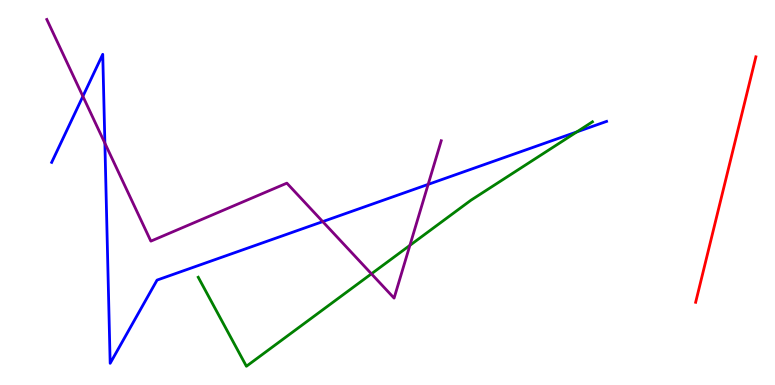[{'lines': ['blue', 'red'], 'intersections': []}, {'lines': ['green', 'red'], 'intersections': []}, {'lines': ['purple', 'red'], 'intersections': []}, {'lines': ['blue', 'green'], 'intersections': [{'x': 7.44, 'y': 6.57}]}, {'lines': ['blue', 'purple'], 'intersections': [{'x': 1.07, 'y': 7.5}, {'x': 1.35, 'y': 6.28}, {'x': 4.16, 'y': 4.24}, {'x': 5.52, 'y': 5.21}]}, {'lines': ['green', 'purple'], 'intersections': [{'x': 4.79, 'y': 2.89}, {'x': 5.29, 'y': 3.63}]}]